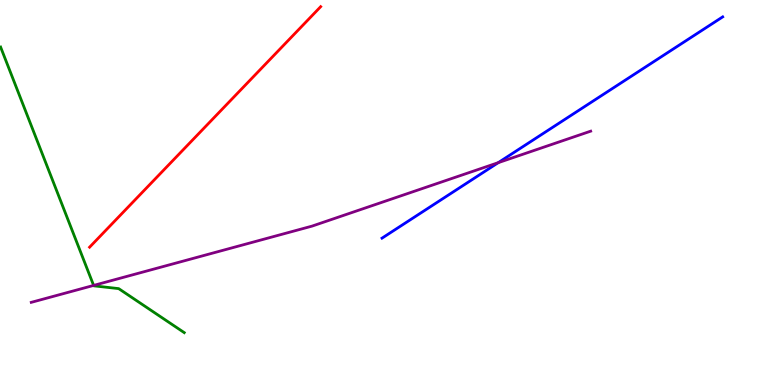[{'lines': ['blue', 'red'], 'intersections': []}, {'lines': ['green', 'red'], 'intersections': []}, {'lines': ['purple', 'red'], 'intersections': []}, {'lines': ['blue', 'green'], 'intersections': []}, {'lines': ['blue', 'purple'], 'intersections': [{'x': 6.43, 'y': 5.77}]}, {'lines': ['green', 'purple'], 'intersections': [{'x': 1.21, 'y': 2.59}]}]